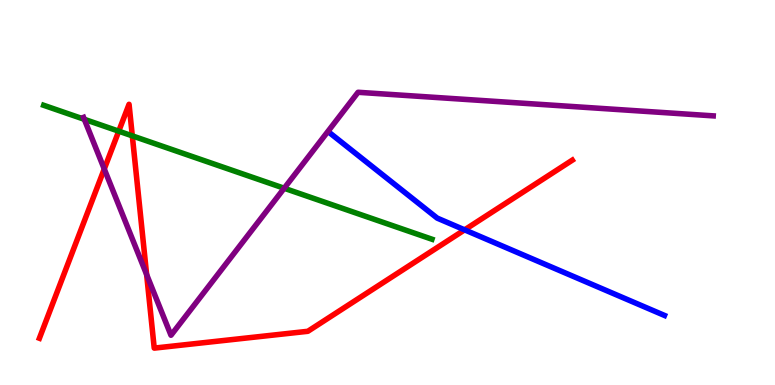[{'lines': ['blue', 'red'], 'intersections': [{'x': 5.99, 'y': 4.03}]}, {'lines': ['green', 'red'], 'intersections': [{'x': 1.53, 'y': 6.59}, {'x': 1.71, 'y': 6.47}]}, {'lines': ['purple', 'red'], 'intersections': [{'x': 1.35, 'y': 5.61}, {'x': 1.89, 'y': 2.87}]}, {'lines': ['blue', 'green'], 'intersections': []}, {'lines': ['blue', 'purple'], 'intersections': []}, {'lines': ['green', 'purple'], 'intersections': [{'x': 1.09, 'y': 6.9}, {'x': 3.67, 'y': 5.11}]}]